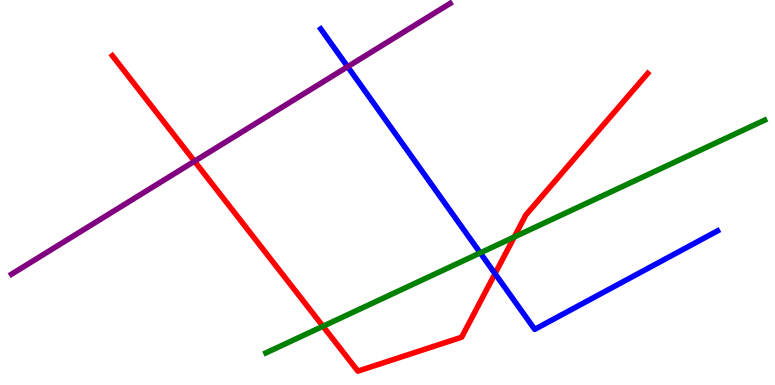[{'lines': ['blue', 'red'], 'intersections': [{'x': 6.39, 'y': 2.89}]}, {'lines': ['green', 'red'], 'intersections': [{'x': 4.17, 'y': 1.53}, {'x': 6.64, 'y': 3.84}]}, {'lines': ['purple', 'red'], 'intersections': [{'x': 2.51, 'y': 5.81}]}, {'lines': ['blue', 'green'], 'intersections': [{'x': 6.2, 'y': 3.43}]}, {'lines': ['blue', 'purple'], 'intersections': [{'x': 4.49, 'y': 8.27}]}, {'lines': ['green', 'purple'], 'intersections': []}]